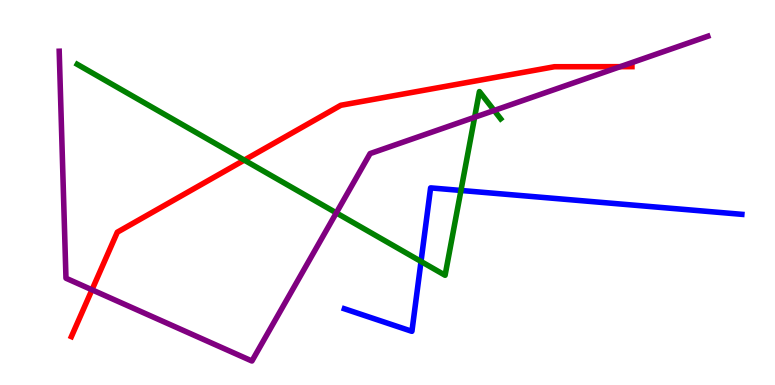[{'lines': ['blue', 'red'], 'intersections': []}, {'lines': ['green', 'red'], 'intersections': [{'x': 3.15, 'y': 5.84}]}, {'lines': ['purple', 'red'], 'intersections': [{'x': 1.19, 'y': 2.47}, {'x': 8.0, 'y': 8.27}]}, {'lines': ['blue', 'green'], 'intersections': [{'x': 5.43, 'y': 3.21}, {'x': 5.95, 'y': 5.05}]}, {'lines': ['blue', 'purple'], 'intersections': []}, {'lines': ['green', 'purple'], 'intersections': [{'x': 4.34, 'y': 4.47}, {'x': 6.12, 'y': 6.95}, {'x': 6.38, 'y': 7.13}]}]